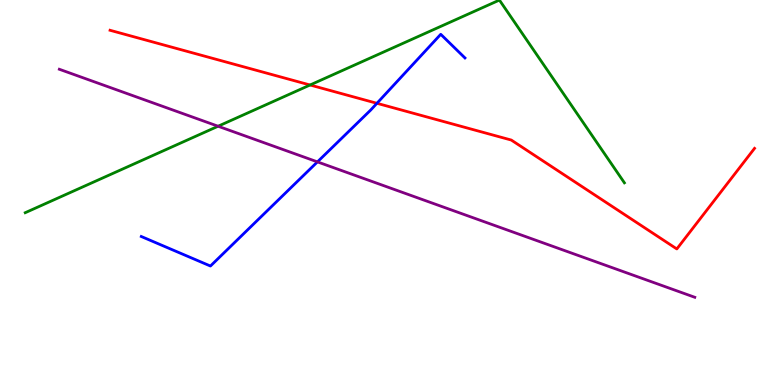[{'lines': ['blue', 'red'], 'intersections': [{'x': 4.86, 'y': 7.32}]}, {'lines': ['green', 'red'], 'intersections': [{'x': 4.0, 'y': 7.79}]}, {'lines': ['purple', 'red'], 'intersections': []}, {'lines': ['blue', 'green'], 'intersections': []}, {'lines': ['blue', 'purple'], 'intersections': [{'x': 4.1, 'y': 5.8}]}, {'lines': ['green', 'purple'], 'intersections': [{'x': 2.81, 'y': 6.72}]}]